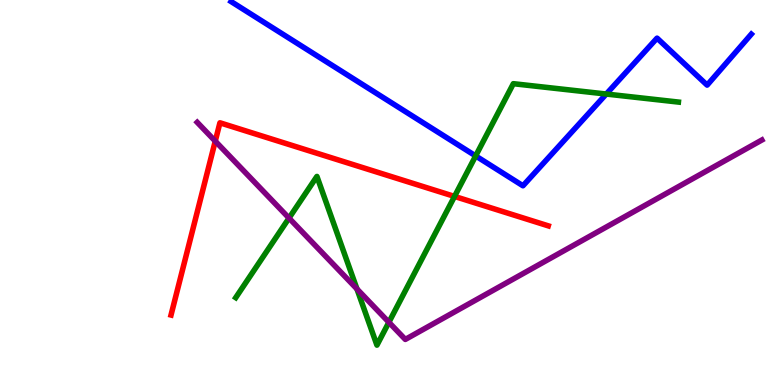[{'lines': ['blue', 'red'], 'intersections': []}, {'lines': ['green', 'red'], 'intersections': [{'x': 5.86, 'y': 4.9}]}, {'lines': ['purple', 'red'], 'intersections': [{'x': 2.78, 'y': 6.33}]}, {'lines': ['blue', 'green'], 'intersections': [{'x': 6.14, 'y': 5.95}, {'x': 7.82, 'y': 7.56}]}, {'lines': ['blue', 'purple'], 'intersections': []}, {'lines': ['green', 'purple'], 'intersections': [{'x': 3.73, 'y': 4.34}, {'x': 4.61, 'y': 2.49}, {'x': 5.02, 'y': 1.63}]}]